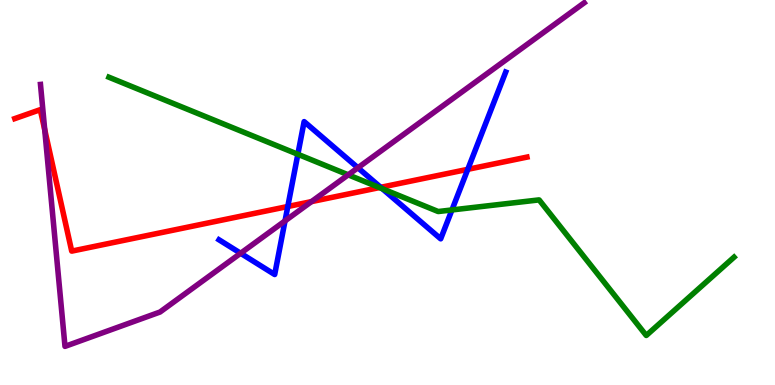[{'lines': ['blue', 'red'], 'intersections': [{'x': 3.71, 'y': 4.64}, {'x': 4.91, 'y': 5.13}, {'x': 6.04, 'y': 5.6}]}, {'lines': ['green', 'red'], 'intersections': [{'x': 4.9, 'y': 5.13}]}, {'lines': ['purple', 'red'], 'intersections': [{'x': 0.577, 'y': 6.63}, {'x': 4.02, 'y': 4.76}]}, {'lines': ['blue', 'green'], 'intersections': [{'x': 3.84, 'y': 5.99}, {'x': 4.93, 'y': 5.1}, {'x': 5.83, 'y': 4.55}]}, {'lines': ['blue', 'purple'], 'intersections': [{'x': 3.1, 'y': 3.42}, {'x': 3.68, 'y': 4.26}, {'x': 4.62, 'y': 5.64}]}, {'lines': ['green', 'purple'], 'intersections': [{'x': 4.49, 'y': 5.46}]}]